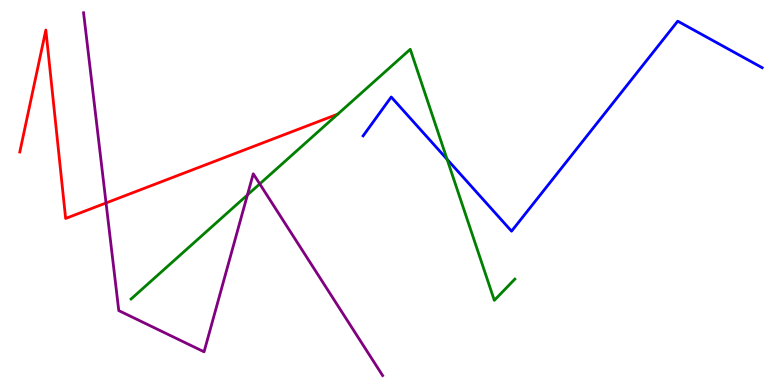[{'lines': ['blue', 'red'], 'intersections': []}, {'lines': ['green', 'red'], 'intersections': []}, {'lines': ['purple', 'red'], 'intersections': [{'x': 1.37, 'y': 4.73}]}, {'lines': ['blue', 'green'], 'intersections': [{'x': 5.77, 'y': 5.86}]}, {'lines': ['blue', 'purple'], 'intersections': []}, {'lines': ['green', 'purple'], 'intersections': [{'x': 3.19, 'y': 4.94}, {'x': 3.35, 'y': 5.22}]}]